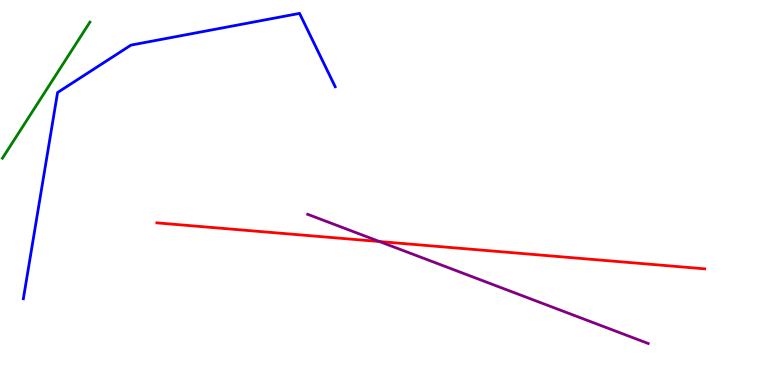[{'lines': ['blue', 'red'], 'intersections': []}, {'lines': ['green', 'red'], 'intersections': []}, {'lines': ['purple', 'red'], 'intersections': [{'x': 4.9, 'y': 3.73}]}, {'lines': ['blue', 'green'], 'intersections': []}, {'lines': ['blue', 'purple'], 'intersections': []}, {'lines': ['green', 'purple'], 'intersections': []}]